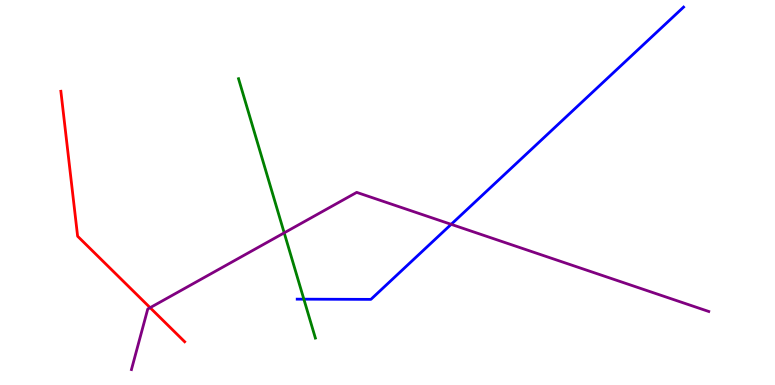[{'lines': ['blue', 'red'], 'intersections': []}, {'lines': ['green', 'red'], 'intersections': []}, {'lines': ['purple', 'red'], 'intersections': [{'x': 1.94, 'y': 2.01}]}, {'lines': ['blue', 'green'], 'intersections': [{'x': 3.92, 'y': 2.23}]}, {'lines': ['blue', 'purple'], 'intersections': [{'x': 5.82, 'y': 4.17}]}, {'lines': ['green', 'purple'], 'intersections': [{'x': 3.67, 'y': 3.95}]}]